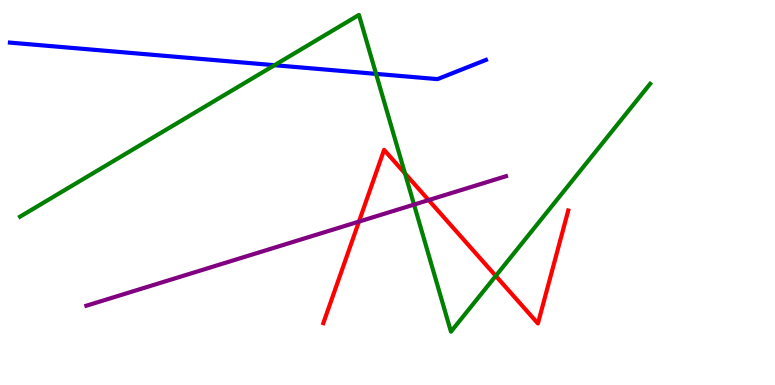[{'lines': ['blue', 'red'], 'intersections': []}, {'lines': ['green', 'red'], 'intersections': [{'x': 5.23, 'y': 5.5}, {'x': 6.4, 'y': 2.83}]}, {'lines': ['purple', 'red'], 'intersections': [{'x': 4.63, 'y': 4.24}, {'x': 5.53, 'y': 4.8}]}, {'lines': ['blue', 'green'], 'intersections': [{'x': 3.54, 'y': 8.31}, {'x': 4.85, 'y': 8.08}]}, {'lines': ['blue', 'purple'], 'intersections': []}, {'lines': ['green', 'purple'], 'intersections': [{'x': 5.34, 'y': 4.69}]}]